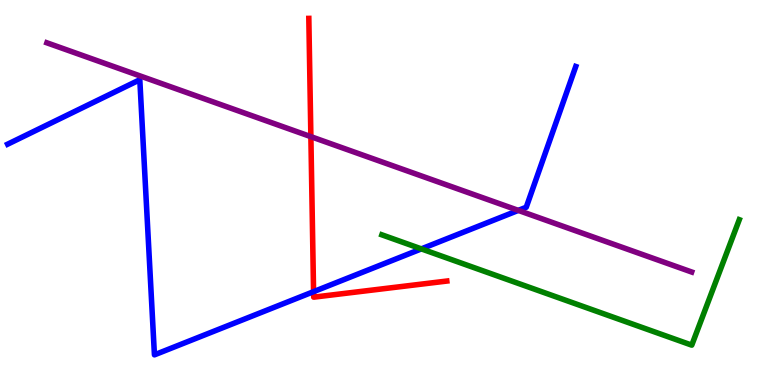[{'lines': ['blue', 'red'], 'intersections': [{'x': 4.05, 'y': 2.42}]}, {'lines': ['green', 'red'], 'intersections': []}, {'lines': ['purple', 'red'], 'intersections': [{'x': 4.01, 'y': 6.45}]}, {'lines': ['blue', 'green'], 'intersections': [{'x': 5.44, 'y': 3.54}]}, {'lines': ['blue', 'purple'], 'intersections': [{'x': 6.69, 'y': 4.54}]}, {'lines': ['green', 'purple'], 'intersections': []}]